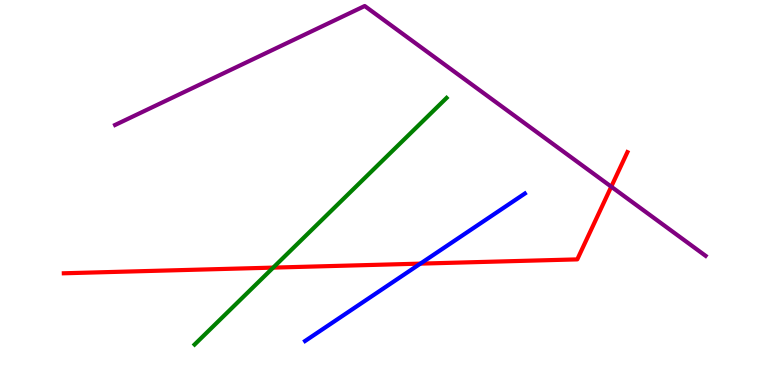[{'lines': ['blue', 'red'], 'intersections': [{'x': 5.42, 'y': 3.15}]}, {'lines': ['green', 'red'], 'intersections': [{'x': 3.53, 'y': 3.05}]}, {'lines': ['purple', 'red'], 'intersections': [{'x': 7.89, 'y': 5.15}]}, {'lines': ['blue', 'green'], 'intersections': []}, {'lines': ['blue', 'purple'], 'intersections': []}, {'lines': ['green', 'purple'], 'intersections': []}]